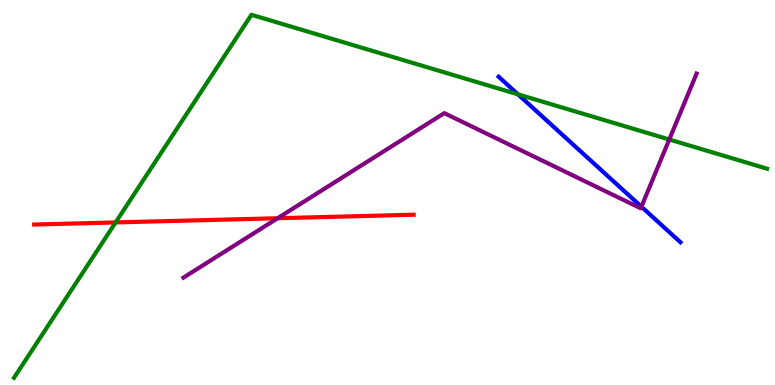[{'lines': ['blue', 'red'], 'intersections': []}, {'lines': ['green', 'red'], 'intersections': [{'x': 1.49, 'y': 4.22}]}, {'lines': ['purple', 'red'], 'intersections': [{'x': 3.58, 'y': 4.33}]}, {'lines': ['blue', 'green'], 'intersections': [{'x': 6.68, 'y': 7.55}]}, {'lines': ['blue', 'purple'], 'intersections': [{'x': 8.28, 'y': 4.63}]}, {'lines': ['green', 'purple'], 'intersections': [{'x': 8.64, 'y': 6.38}]}]